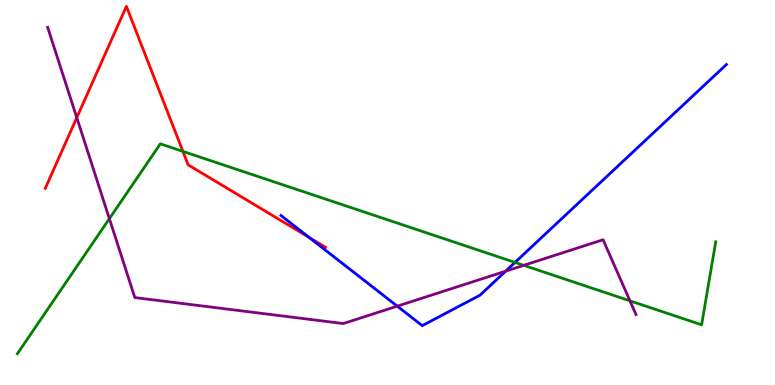[{'lines': ['blue', 'red'], 'intersections': [{'x': 3.99, 'y': 3.83}]}, {'lines': ['green', 'red'], 'intersections': [{'x': 2.36, 'y': 6.07}]}, {'lines': ['purple', 'red'], 'intersections': [{'x': 0.991, 'y': 6.94}]}, {'lines': ['blue', 'green'], 'intersections': [{'x': 6.65, 'y': 3.18}]}, {'lines': ['blue', 'purple'], 'intersections': [{'x': 5.13, 'y': 2.05}, {'x': 6.52, 'y': 2.96}]}, {'lines': ['green', 'purple'], 'intersections': [{'x': 1.41, 'y': 4.32}, {'x': 6.76, 'y': 3.11}, {'x': 8.13, 'y': 2.19}]}]